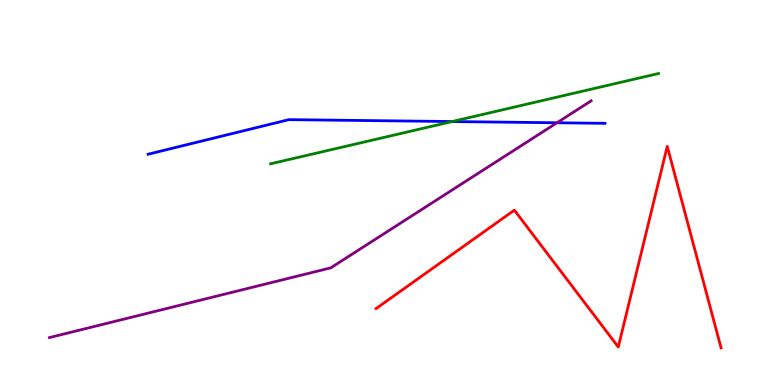[{'lines': ['blue', 'red'], 'intersections': []}, {'lines': ['green', 'red'], 'intersections': []}, {'lines': ['purple', 'red'], 'intersections': []}, {'lines': ['blue', 'green'], 'intersections': [{'x': 5.83, 'y': 6.84}]}, {'lines': ['blue', 'purple'], 'intersections': [{'x': 7.19, 'y': 6.81}]}, {'lines': ['green', 'purple'], 'intersections': []}]